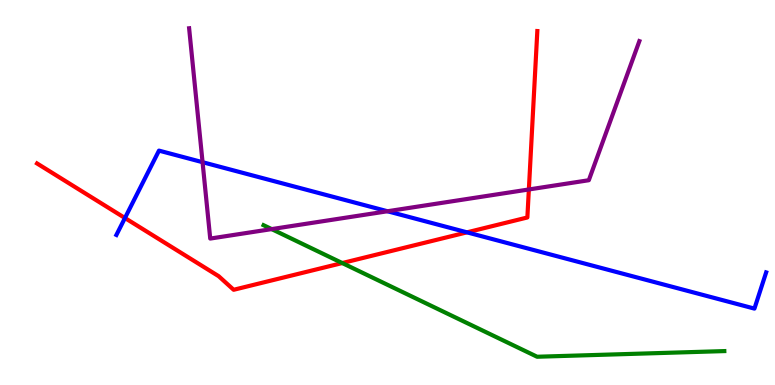[{'lines': ['blue', 'red'], 'intersections': [{'x': 1.61, 'y': 4.34}, {'x': 6.03, 'y': 3.97}]}, {'lines': ['green', 'red'], 'intersections': [{'x': 4.42, 'y': 3.17}]}, {'lines': ['purple', 'red'], 'intersections': [{'x': 6.82, 'y': 5.08}]}, {'lines': ['blue', 'green'], 'intersections': []}, {'lines': ['blue', 'purple'], 'intersections': [{'x': 2.61, 'y': 5.79}, {'x': 5.0, 'y': 4.51}]}, {'lines': ['green', 'purple'], 'intersections': [{'x': 3.51, 'y': 4.05}]}]